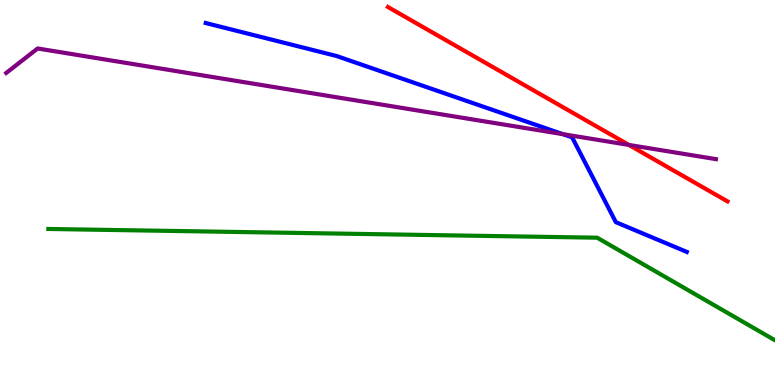[{'lines': ['blue', 'red'], 'intersections': []}, {'lines': ['green', 'red'], 'intersections': []}, {'lines': ['purple', 'red'], 'intersections': [{'x': 8.11, 'y': 6.24}]}, {'lines': ['blue', 'green'], 'intersections': []}, {'lines': ['blue', 'purple'], 'intersections': [{'x': 7.26, 'y': 6.52}]}, {'lines': ['green', 'purple'], 'intersections': []}]